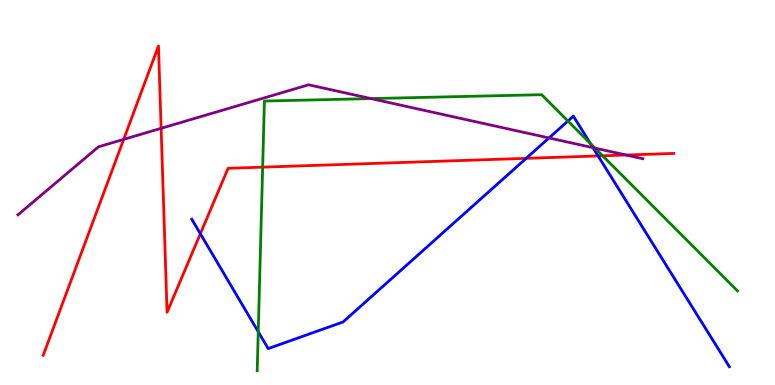[{'lines': ['blue', 'red'], 'intersections': [{'x': 2.59, 'y': 3.93}, {'x': 6.79, 'y': 5.89}, {'x': 7.72, 'y': 5.95}]}, {'lines': ['green', 'red'], 'intersections': [{'x': 3.39, 'y': 5.66}, {'x': 7.78, 'y': 5.95}]}, {'lines': ['purple', 'red'], 'intersections': [{'x': 1.6, 'y': 6.38}, {'x': 2.08, 'y': 6.67}, {'x': 8.08, 'y': 5.97}]}, {'lines': ['blue', 'green'], 'intersections': [{'x': 3.33, 'y': 1.38}, {'x': 7.33, 'y': 6.86}, {'x': 7.62, 'y': 6.27}]}, {'lines': ['blue', 'purple'], 'intersections': [{'x': 7.08, 'y': 6.42}, {'x': 7.65, 'y': 6.16}]}, {'lines': ['green', 'purple'], 'intersections': [{'x': 4.79, 'y': 7.44}, {'x': 7.68, 'y': 6.15}]}]